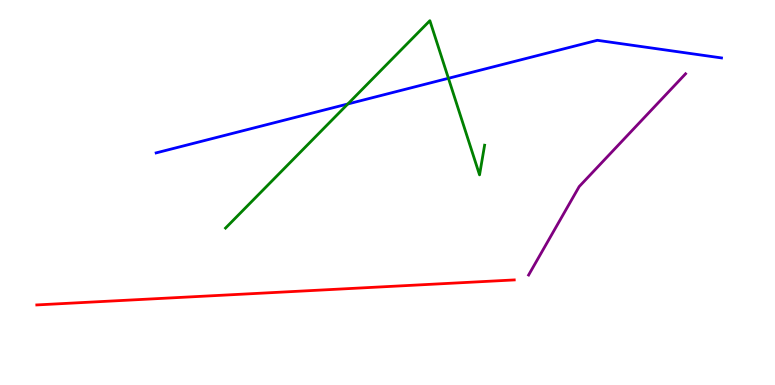[{'lines': ['blue', 'red'], 'intersections': []}, {'lines': ['green', 'red'], 'intersections': []}, {'lines': ['purple', 'red'], 'intersections': []}, {'lines': ['blue', 'green'], 'intersections': [{'x': 4.49, 'y': 7.3}, {'x': 5.79, 'y': 7.97}]}, {'lines': ['blue', 'purple'], 'intersections': []}, {'lines': ['green', 'purple'], 'intersections': []}]